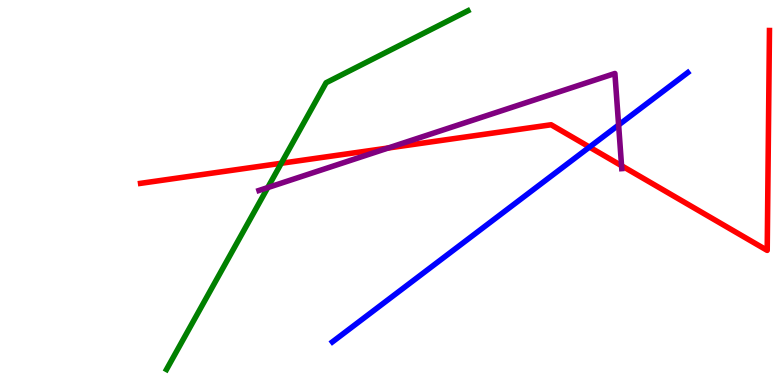[{'lines': ['blue', 'red'], 'intersections': [{'x': 7.61, 'y': 6.18}]}, {'lines': ['green', 'red'], 'intersections': [{'x': 3.63, 'y': 5.76}]}, {'lines': ['purple', 'red'], 'intersections': [{'x': 5.01, 'y': 6.16}, {'x': 8.02, 'y': 5.7}]}, {'lines': ['blue', 'green'], 'intersections': []}, {'lines': ['blue', 'purple'], 'intersections': [{'x': 7.98, 'y': 6.75}]}, {'lines': ['green', 'purple'], 'intersections': [{'x': 3.45, 'y': 5.13}]}]